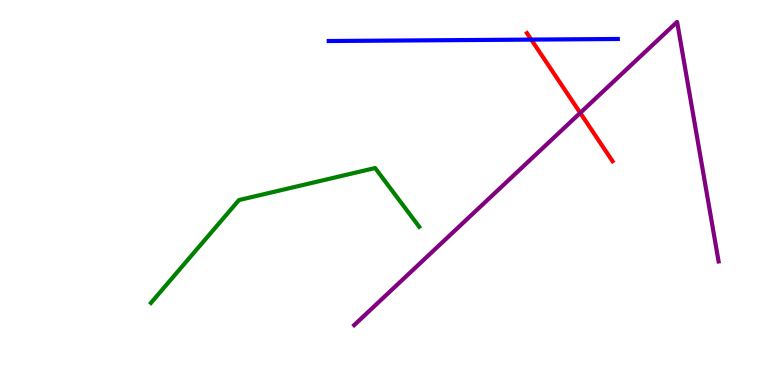[{'lines': ['blue', 'red'], 'intersections': [{'x': 6.85, 'y': 8.97}]}, {'lines': ['green', 'red'], 'intersections': []}, {'lines': ['purple', 'red'], 'intersections': [{'x': 7.49, 'y': 7.07}]}, {'lines': ['blue', 'green'], 'intersections': []}, {'lines': ['blue', 'purple'], 'intersections': []}, {'lines': ['green', 'purple'], 'intersections': []}]